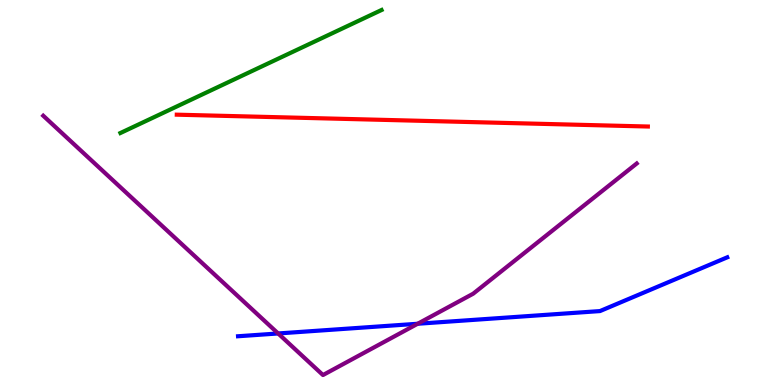[{'lines': ['blue', 'red'], 'intersections': []}, {'lines': ['green', 'red'], 'intersections': []}, {'lines': ['purple', 'red'], 'intersections': []}, {'lines': ['blue', 'green'], 'intersections': []}, {'lines': ['blue', 'purple'], 'intersections': [{'x': 3.59, 'y': 1.34}, {'x': 5.39, 'y': 1.59}]}, {'lines': ['green', 'purple'], 'intersections': []}]